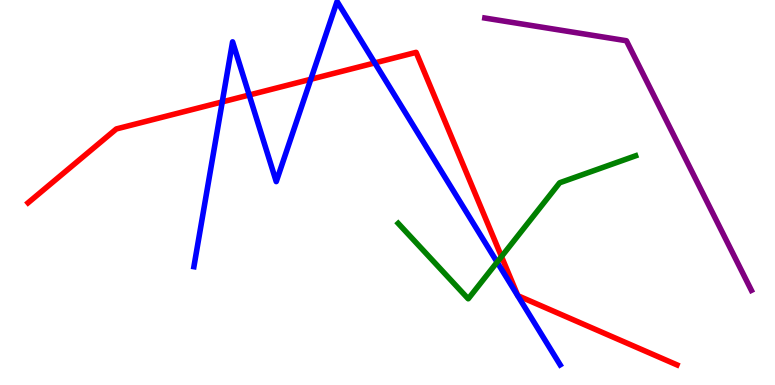[{'lines': ['blue', 'red'], 'intersections': [{'x': 2.87, 'y': 7.35}, {'x': 3.22, 'y': 7.53}, {'x': 4.01, 'y': 7.94}, {'x': 4.84, 'y': 8.37}]}, {'lines': ['green', 'red'], 'intersections': [{'x': 6.47, 'y': 3.34}]}, {'lines': ['purple', 'red'], 'intersections': []}, {'lines': ['blue', 'green'], 'intersections': [{'x': 6.41, 'y': 3.19}]}, {'lines': ['blue', 'purple'], 'intersections': []}, {'lines': ['green', 'purple'], 'intersections': []}]